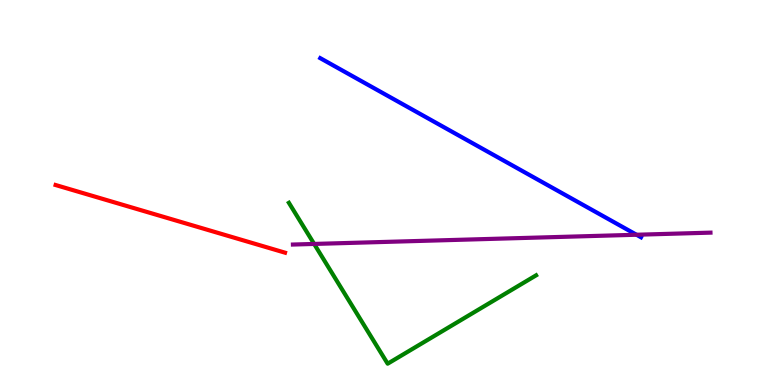[{'lines': ['blue', 'red'], 'intersections': []}, {'lines': ['green', 'red'], 'intersections': []}, {'lines': ['purple', 'red'], 'intersections': []}, {'lines': ['blue', 'green'], 'intersections': []}, {'lines': ['blue', 'purple'], 'intersections': [{'x': 8.21, 'y': 3.9}]}, {'lines': ['green', 'purple'], 'intersections': [{'x': 4.05, 'y': 3.66}]}]